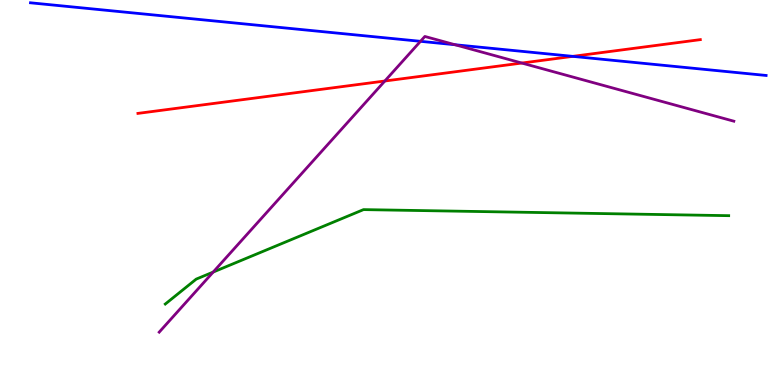[{'lines': ['blue', 'red'], 'intersections': [{'x': 7.39, 'y': 8.54}]}, {'lines': ['green', 'red'], 'intersections': []}, {'lines': ['purple', 'red'], 'intersections': [{'x': 4.97, 'y': 7.9}, {'x': 6.73, 'y': 8.36}]}, {'lines': ['blue', 'green'], 'intersections': []}, {'lines': ['blue', 'purple'], 'intersections': [{'x': 5.43, 'y': 8.93}, {'x': 5.87, 'y': 8.84}]}, {'lines': ['green', 'purple'], 'intersections': [{'x': 2.75, 'y': 2.93}]}]